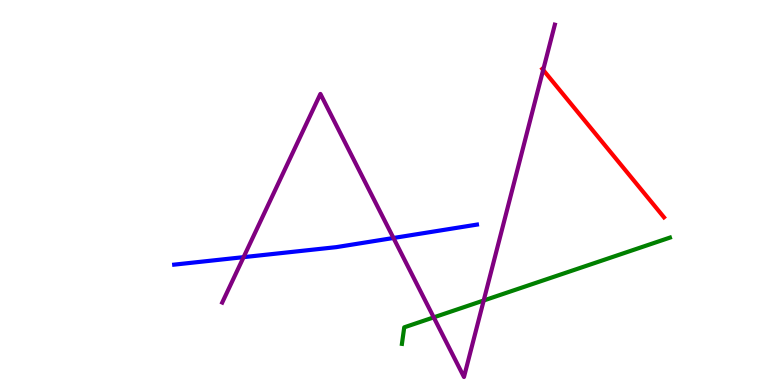[{'lines': ['blue', 'red'], 'intersections': []}, {'lines': ['green', 'red'], 'intersections': []}, {'lines': ['purple', 'red'], 'intersections': [{'x': 7.01, 'y': 8.18}]}, {'lines': ['blue', 'green'], 'intersections': []}, {'lines': ['blue', 'purple'], 'intersections': [{'x': 3.14, 'y': 3.32}, {'x': 5.08, 'y': 3.82}]}, {'lines': ['green', 'purple'], 'intersections': [{'x': 5.6, 'y': 1.76}, {'x': 6.24, 'y': 2.2}]}]